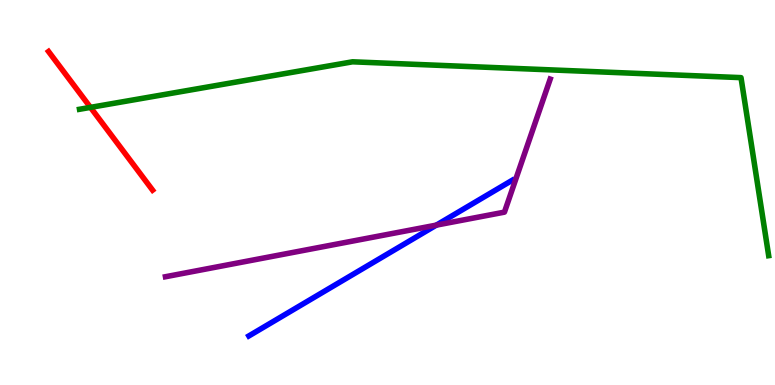[{'lines': ['blue', 'red'], 'intersections': []}, {'lines': ['green', 'red'], 'intersections': [{'x': 1.17, 'y': 7.21}]}, {'lines': ['purple', 'red'], 'intersections': []}, {'lines': ['blue', 'green'], 'intersections': []}, {'lines': ['blue', 'purple'], 'intersections': [{'x': 5.63, 'y': 4.15}]}, {'lines': ['green', 'purple'], 'intersections': []}]